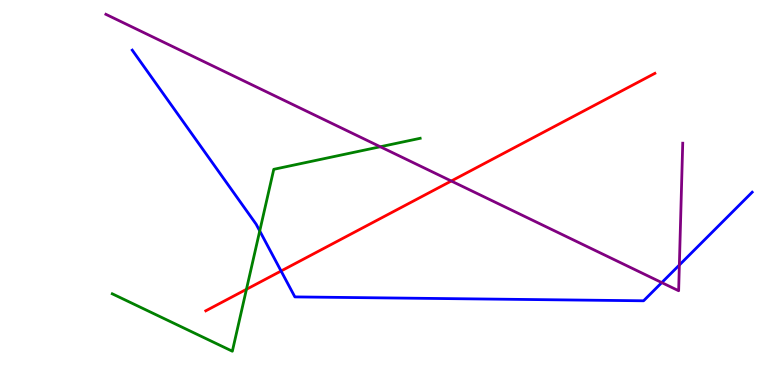[{'lines': ['blue', 'red'], 'intersections': [{'x': 3.63, 'y': 2.96}]}, {'lines': ['green', 'red'], 'intersections': [{'x': 3.18, 'y': 2.49}]}, {'lines': ['purple', 'red'], 'intersections': [{'x': 5.82, 'y': 5.3}]}, {'lines': ['blue', 'green'], 'intersections': [{'x': 3.35, 'y': 4.0}]}, {'lines': ['blue', 'purple'], 'intersections': [{'x': 8.54, 'y': 2.66}, {'x': 8.77, 'y': 3.12}]}, {'lines': ['green', 'purple'], 'intersections': [{'x': 4.91, 'y': 6.19}]}]